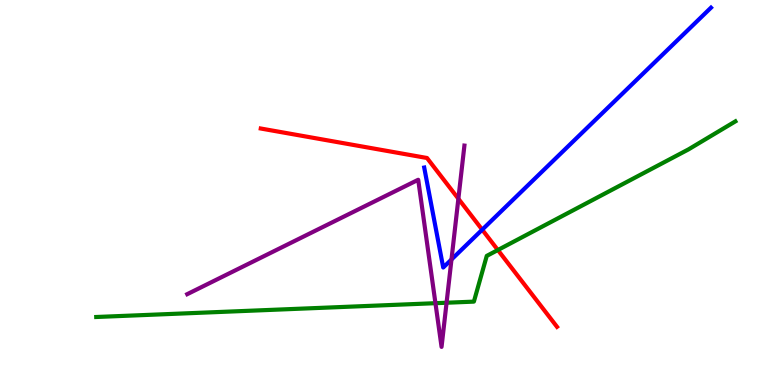[{'lines': ['blue', 'red'], 'intersections': [{'x': 6.22, 'y': 4.03}]}, {'lines': ['green', 'red'], 'intersections': [{'x': 6.42, 'y': 3.51}]}, {'lines': ['purple', 'red'], 'intersections': [{'x': 5.91, 'y': 4.84}]}, {'lines': ['blue', 'green'], 'intersections': []}, {'lines': ['blue', 'purple'], 'intersections': [{'x': 5.83, 'y': 3.26}]}, {'lines': ['green', 'purple'], 'intersections': [{'x': 5.62, 'y': 2.13}, {'x': 5.76, 'y': 2.14}]}]